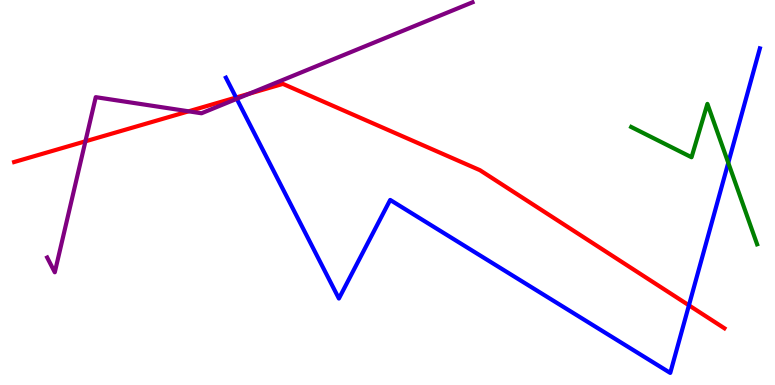[{'lines': ['blue', 'red'], 'intersections': [{'x': 3.05, 'y': 7.47}, {'x': 8.89, 'y': 2.07}]}, {'lines': ['green', 'red'], 'intersections': []}, {'lines': ['purple', 'red'], 'intersections': [{'x': 1.1, 'y': 6.33}, {'x': 2.43, 'y': 7.11}, {'x': 3.22, 'y': 7.57}]}, {'lines': ['blue', 'green'], 'intersections': [{'x': 9.4, 'y': 5.77}]}, {'lines': ['blue', 'purple'], 'intersections': [{'x': 3.05, 'y': 7.43}]}, {'lines': ['green', 'purple'], 'intersections': []}]